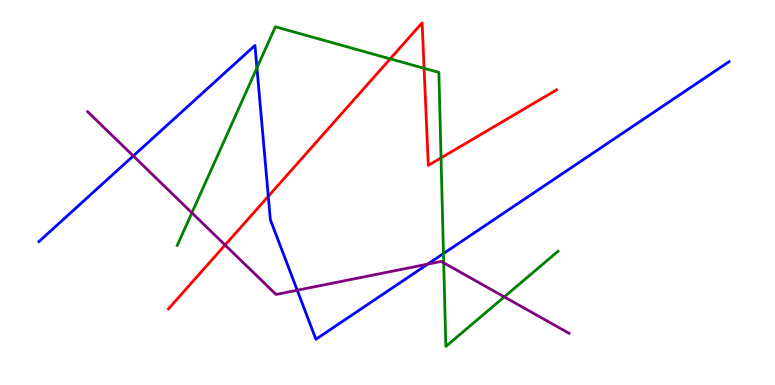[{'lines': ['blue', 'red'], 'intersections': [{'x': 3.46, 'y': 4.9}]}, {'lines': ['green', 'red'], 'intersections': [{'x': 5.04, 'y': 8.47}, {'x': 5.47, 'y': 8.23}, {'x': 5.69, 'y': 5.9}]}, {'lines': ['purple', 'red'], 'intersections': [{'x': 2.9, 'y': 3.64}]}, {'lines': ['blue', 'green'], 'intersections': [{'x': 3.32, 'y': 8.24}, {'x': 5.72, 'y': 3.41}]}, {'lines': ['blue', 'purple'], 'intersections': [{'x': 1.72, 'y': 5.95}, {'x': 3.84, 'y': 2.46}, {'x': 5.52, 'y': 3.14}]}, {'lines': ['green', 'purple'], 'intersections': [{'x': 2.48, 'y': 4.47}, {'x': 5.73, 'y': 3.17}, {'x': 6.51, 'y': 2.29}]}]